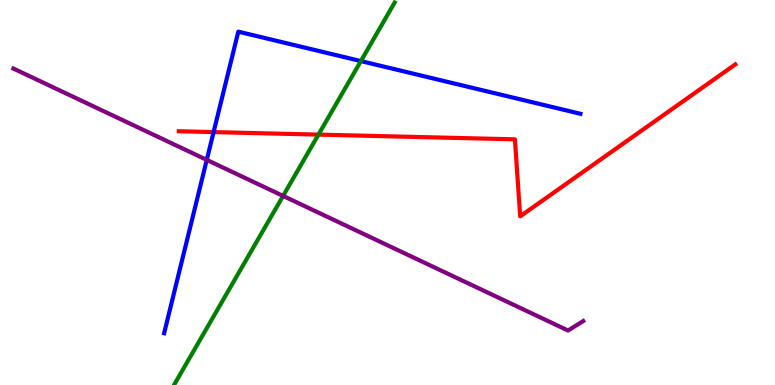[{'lines': ['blue', 'red'], 'intersections': [{'x': 2.76, 'y': 6.57}]}, {'lines': ['green', 'red'], 'intersections': [{'x': 4.11, 'y': 6.5}]}, {'lines': ['purple', 'red'], 'intersections': []}, {'lines': ['blue', 'green'], 'intersections': [{'x': 4.66, 'y': 8.41}]}, {'lines': ['blue', 'purple'], 'intersections': [{'x': 2.67, 'y': 5.85}]}, {'lines': ['green', 'purple'], 'intersections': [{'x': 3.65, 'y': 4.91}]}]